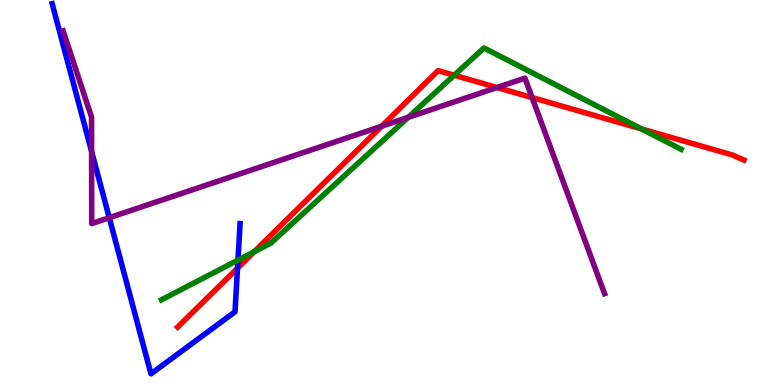[{'lines': ['blue', 'red'], 'intersections': [{'x': 3.06, 'y': 3.03}]}, {'lines': ['green', 'red'], 'intersections': [{'x': 3.28, 'y': 3.46}, {'x': 5.86, 'y': 8.05}, {'x': 8.28, 'y': 6.65}]}, {'lines': ['purple', 'red'], 'intersections': [{'x': 4.92, 'y': 6.72}, {'x': 6.41, 'y': 7.73}, {'x': 6.87, 'y': 7.47}]}, {'lines': ['blue', 'green'], 'intersections': [{'x': 3.07, 'y': 3.24}]}, {'lines': ['blue', 'purple'], 'intersections': [{'x': 1.18, 'y': 6.07}, {'x': 1.41, 'y': 4.34}]}, {'lines': ['green', 'purple'], 'intersections': [{'x': 5.27, 'y': 6.95}]}]